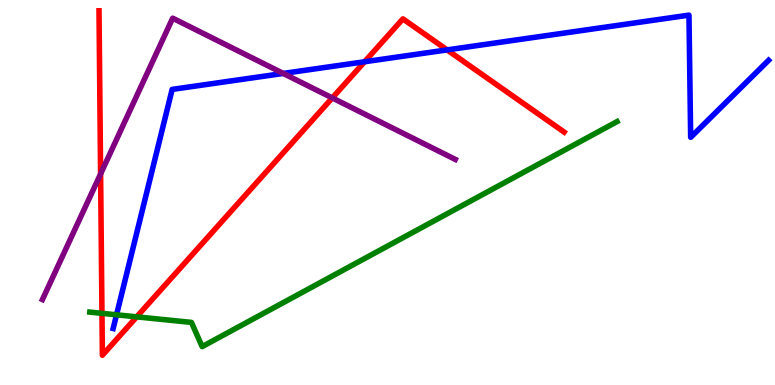[{'lines': ['blue', 'red'], 'intersections': [{'x': 4.7, 'y': 8.4}, {'x': 5.77, 'y': 8.7}]}, {'lines': ['green', 'red'], 'intersections': [{'x': 1.32, 'y': 1.86}, {'x': 1.76, 'y': 1.77}]}, {'lines': ['purple', 'red'], 'intersections': [{'x': 1.3, 'y': 5.48}, {'x': 4.29, 'y': 7.46}]}, {'lines': ['blue', 'green'], 'intersections': [{'x': 1.5, 'y': 1.82}]}, {'lines': ['blue', 'purple'], 'intersections': [{'x': 3.66, 'y': 8.09}]}, {'lines': ['green', 'purple'], 'intersections': []}]